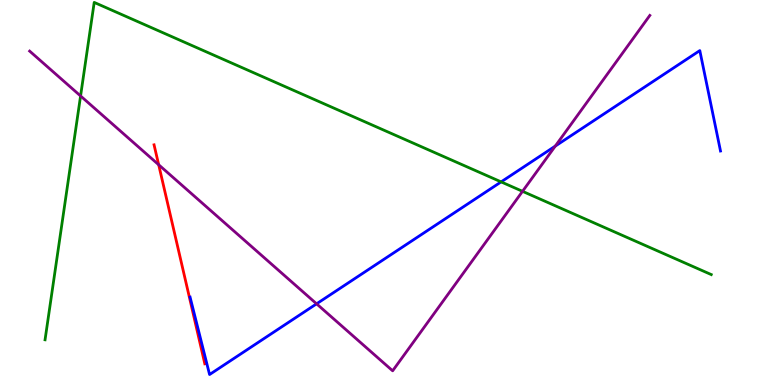[{'lines': ['blue', 'red'], 'intersections': []}, {'lines': ['green', 'red'], 'intersections': []}, {'lines': ['purple', 'red'], 'intersections': [{'x': 2.05, 'y': 5.72}]}, {'lines': ['blue', 'green'], 'intersections': [{'x': 6.47, 'y': 5.28}]}, {'lines': ['blue', 'purple'], 'intersections': [{'x': 4.08, 'y': 2.11}, {'x': 7.16, 'y': 6.2}]}, {'lines': ['green', 'purple'], 'intersections': [{'x': 1.04, 'y': 7.51}, {'x': 6.74, 'y': 5.03}]}]